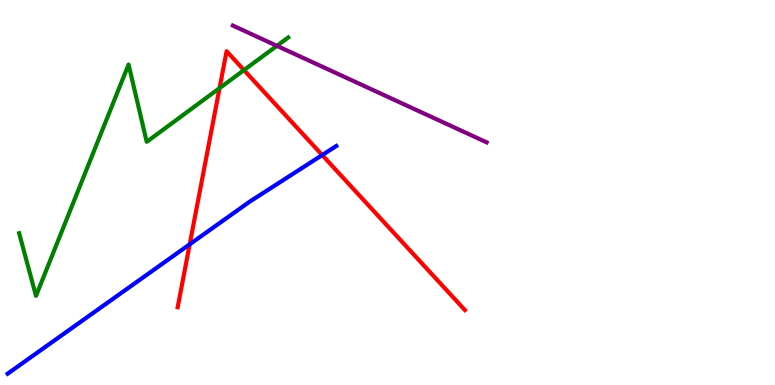[{'lines': ['blue', 'red'], 'intersections': [{'x': 2.45, 'y': 3.65}, {'x': 4.16, 'y': 5.97}]}, {'lines': ['green', 'red'], 'intersections': [{'x': 2.83, 'y': 7.71}, {'x': 3.15, 'y': 8.18}]}, {'lines': ['purple', 'red'], 'intersections': []}, {'lines': ['blue', 'green'], 'intersections': []}, {'lines': ['blue', 'purple'], 'intersections': []}, {'lines': ['green', 'purple'], 'intersections': [{'x': 3.57, 'y': 8.81}]}]